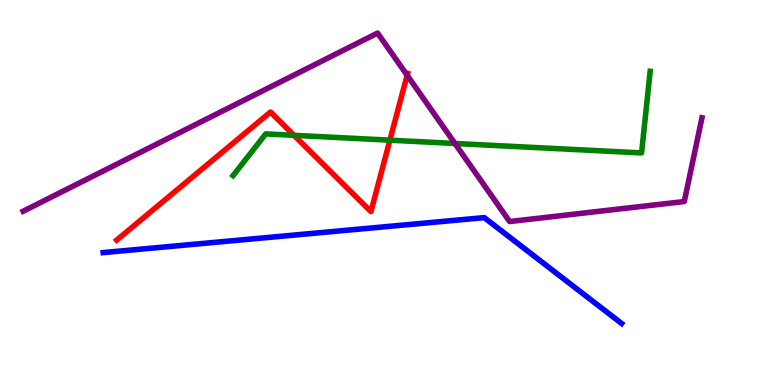[{'lines': ['blue', 'red'], 'intersections': []}, {'lines': ['green', 'red'], 'intersections': [{'x': 3.79, 'y': 6.49}, {'x': 5.03, 'y': 6.36}]}, {'lines': ['purple', 'red'], 'intersections': [{'x': 5.25, 'y': 8.05}]}, {'lines': ['blue', 'green'], 'intersections': []}, {'lines': ['blue', 'purple'], 'intersections': []}, {'lines': ['green', 'purple'], 'intersections': [{'x': 5.87, 'y': 6.27}]}]